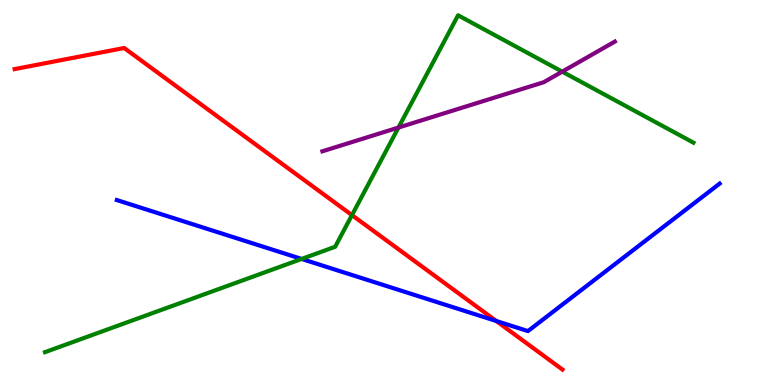[{'lines': ['blue', 'red'], 'intersections': [{'x': 6.4, 'y': 1.66}]}, {'lines': ['green', 'red'], 'intersections': [{'x': 4.54, 'y': 4.41}]}, {'lines': ['purple', 'red'], 'intersections': []}, {'lines': ['blue', 'green'], 'intersections': [{'x': 3.89, 'y': 3.27}]}, {'lines': ['blue', 'purple'], 'intersections': []}, {'lines': ['green', 'purple'], 'intersections': [{'x': 5.14, 'y': 6.69}, {'x': 7.25, 'y': 8.14}]}]